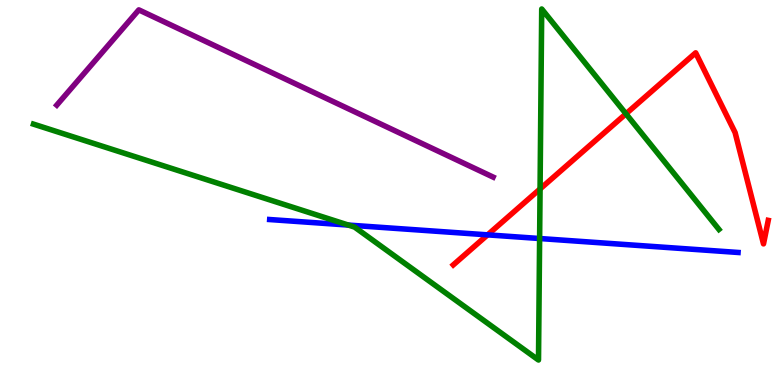[{'lines': ['blue', 'red'], 'intersections': [{'x': 6.29, 'y': 3.9}]}, {'lines': ['green', 'red'], 'intersections': [{'x': 6.97, 'y': 5.09}, {'x': 8.08, 'y': 7.04}]}, {'lines': ['purple', 'red'], 'intersections': []}, {'lines': ['blue', 'green'], 'intersections': [{'x': 4.49, 'y': 4.15}, {'x': 6.96, 'y': 3.8}]}, {'lines': ['blue', 'purple'], 'intersections': []}, {'lines': ['green', 'purple'], 'intersections': []}]